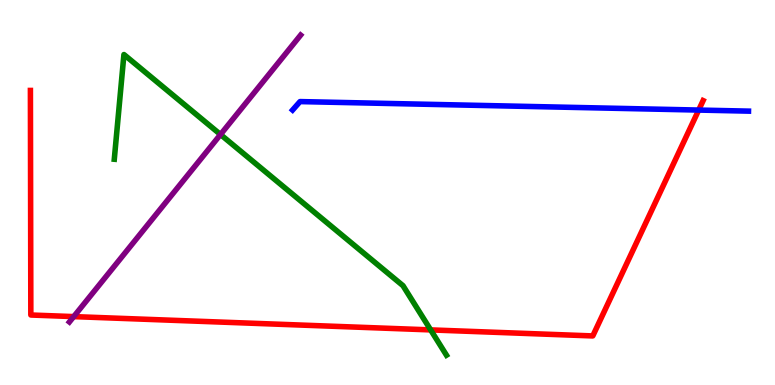[{'lines': ['blue', 'red'], 'intersections': [{'x': 9.02, 'y': 7.14}]}, {'lines': ['green', 'red'], 'intersections': [{'x': 5.56, 'y': 1.43}]}, {'lines': ['purple', 'red'], 'intersections': [{'x': 0.951, 'y': 1.78}]}, {'lines': ['blue', 'green'], 'intersections': []}, {'lines': ['blue', 'purple'], 'intersections': []}, {'lines': ['green', 'purple'], 'intersections': [{'x': 2.85, 'y': 6.51}]}]